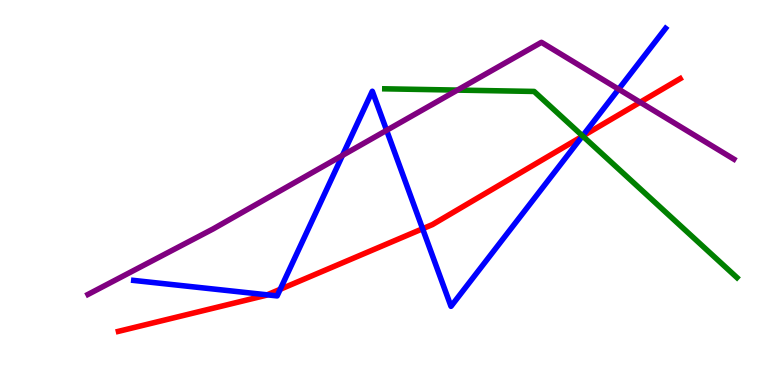[{'lines': ['blue', 'red'], 'intersections': [{'x': 3.45, 'y': 2.34}, {'x': 3.62, 'y': 2.49}, {'x': 5.45, 'y': 4.06}, {'x': 7.51, 'y': 6.46}]}, {'lines': ['green', 'red'], 'intersections': [{'x': 7.52, 'y': 6.47}]}, {'lines': ['purple', 'red'], 'intersections': [{'x': 8.26, 'y': 7.34}]}, {'lines': ['blue', 'green'], 'intersections': [{'x': 7.52, 'y': 6.47}]}, {'lines': ['blue', 'purple'], 'intersections': [{'x': 4.42, 'y': 5.96}, {'x': 4.99, 'y': 6.61}, {'x': 7.98, 'y': 7.68}]}, {'lines': ['green', 'purple'], 'intersections': [{'x': 5.9, 'y': 7.66}]}]